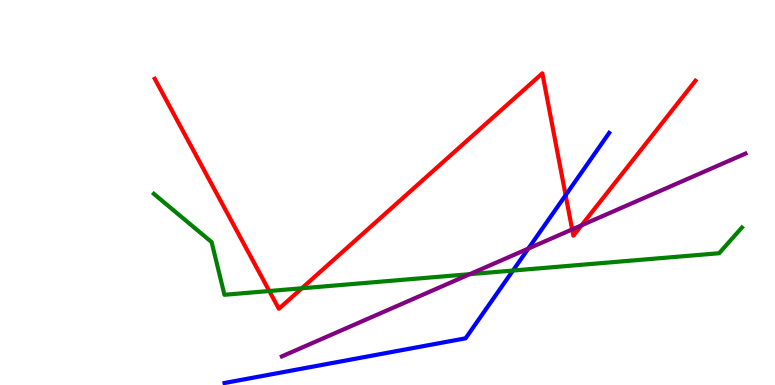[{'lines': ['blue', 'red'], 'intersections': [{'x': 7.3, 'y': 4.93}]}, {'lines': ['green', 'red'], 'intersections': [{'x': 3.47, 'y': 2.44}, {'x': 3.89, 'y': 2.51}]}, {'lines': ['purple', 'red'], 'intersections': [{'x': 7.38, 'y': 4.04}, {'x': 7.5, 'y': 4.15}]}, {'lines': ['blue', 'green'], 'intersections': [{'x': 6.62, 'y': 2.97}]}, {'lines': ['blue', 'purple'], 'intersections': [{'x': 6.82, 'y': 3.54}]}, {'lines': ['green', 'purple'], 'intersections': [{'x': 6.06, 'y': 2.88}]}]